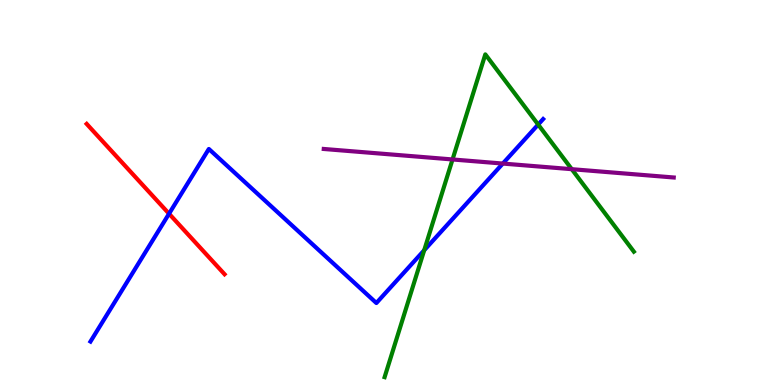[{'lines': ['blue', 'red'], 'intersections': [{'x': 2.18, 'y': 4.45}]}, {'lines': ['green', 'red'], 'intersections': []}, {'lines': ['purple', 'red'], 'intersections': []}, {'lines': ['blue', 'green'], 'intersections': [{'x': 5.47, 'y': 3.5}, {'x': 6.94, 'y': 6.76}]}, {'lines': ['blue', 'purple'], 'intersections': [{'x': 6.49, 'y': 5.75}]}, {'lines': ['green', 'purple'], 'intersections': [{'x': 5.84, 'y': 5.86}, {'x': 7.38, 'y': 5.61}]}]